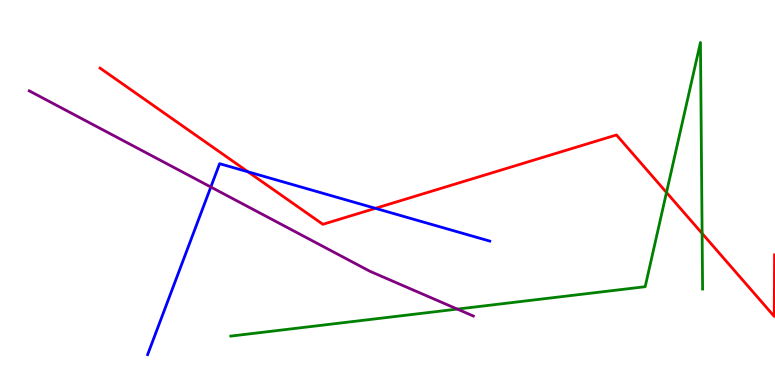[{'lines': ['blue', 'red'], 'intersections': [{'x': 3.2, 'y': 5.54}, {'x': 4.84, 'y': 4.59}]}, {'lines': ['green', 'red'], 'intersections': [{'x': 8.6, 'y': 5.0}, {'x': 9.06, 'y': 3.94}]}, {'lines': ['purple', 'red'], 'intersections': []}, {'lines': ['blue', 'green'], 'intersections': []}, {'lines': ['blue', 'purple'], 'intersections': [{'x': 2.72, 'y': 5.14}]}, {'lines': ['green', 'purple'], 'intersections': [{'x': 5.9, 'y': 1.97}]}]